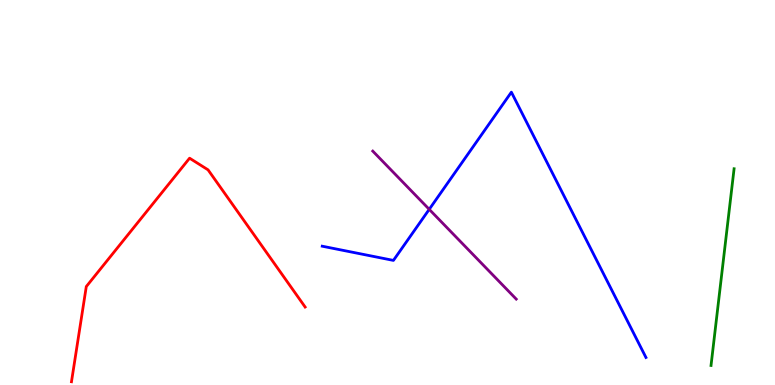[{'lines': ['blue', 'red'], 'intersections': []}, {'lines': ['green', 'red'], 'intersections': []}, {'lines': ['purple', 'red'], 'intersections': []}, {'lines': ['blue', 'green'], 'intersections': []}, {'lines': ['blue', 'purple'], 'intersections': [{'x': 5.54, 'y': 4.56}]}, {'lines': ['green', 'purple'], 'intersections': []}]